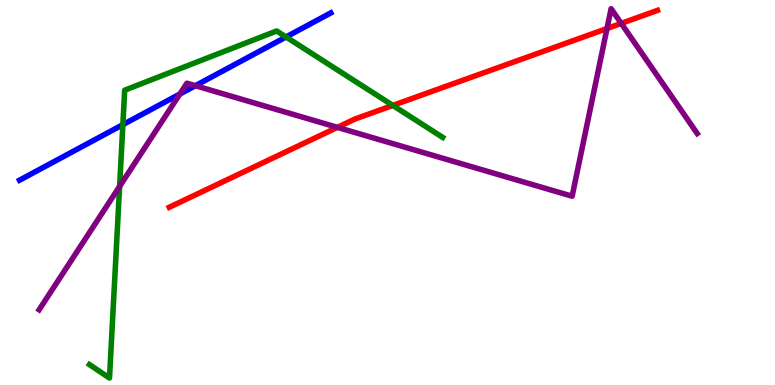[{'lines': ['blue', 'red'], 'intersections': []}, {'lines': ['green', 'red'], 'intersections': [{'x': 5.07, 'y': 7.26}]}, {'lines': ['purple', 'red'], 'intersections': [{'x': 4.35, 'y': 6.69}, {'x': 7.83, 'y': 9.26}, {'x': 8.02, 'y': 9.39}]}, {'lines': ['blue', 'green'], 'intersections': [{'x': 1.59, 'y': 6.76}, {'x': 3.69, 'y': 9.04}]}, {'lines': ['blue', 'purple'], 'intersections': [{'x': 2.32, 'y': 7.56}, {'x': 2.52, 'y': 7.77}]}, {'lines': ['green', 'purple'], 'intersections': [{'x': 1.54, 'y': 5.16}]}]